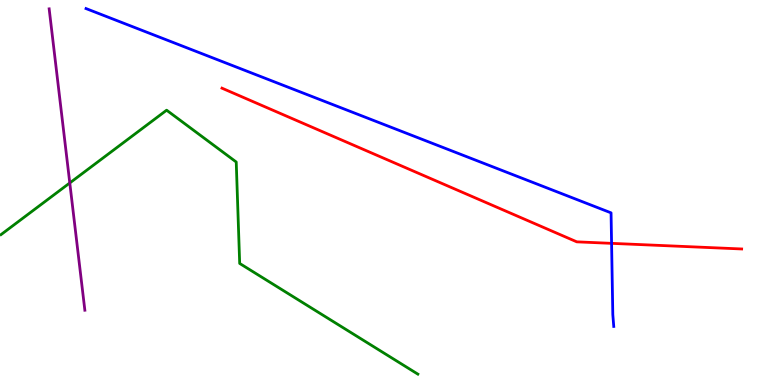[{'lines': ['blue', 'red'], 'intersections': [{'x': 7.89, 'y': 3.68}]}, {'lines': ['green', 'red'], 'intersections': []}, {'lines': ['purple', 'red'], 'intersections': []}, {'lines': ['blue', 'green'], 'intersections': []}, {'lines': ['blue', 'purple'], 'intersections': []}, {'lines': ['green', 'purple'], 'intersections': [{'x': 0.9, 'y': 5.25}]}]